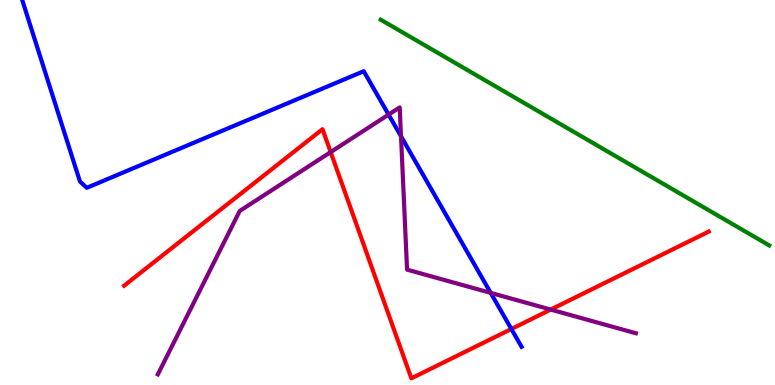[{'lines': ['blue', 'red'], 'intersections': [{'x': 6.6, 'y': 1.45}]}, {'lines': ['green', 'red'], 'intersections': []}, {'lines': ['purple', 'red'], 'intersections': [{'x': 4.27, 'y': 6.05}, {'x': 7.11, 'y': 1.96}]}, {'lines': ['blue', 'green'], 'intersections': []}, {'lines': ['blue', 'purple'], 'intersections': [{'x': 5.01, 'y': 7.02}, {'x': 5.17, 'y': 6.46}, {'x': 6.33, 'y': 2.39}]}, {'lines': ['green', 'purple'], 'intersections': []}]